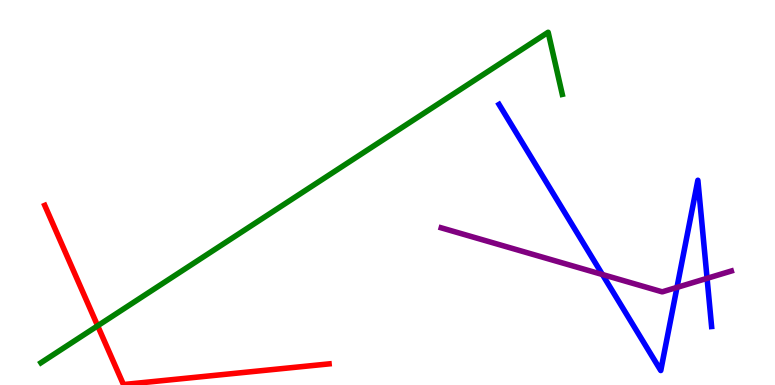[{'lines': ['blue', 'red'], 'intersections': []}, {'lines': ['green', 'red'], 'intersections': [{'x': 1.26, 'y': 1.54}]}, {'lines': ['purple', 'red'], 'intersections': []}, {'lines': ['blue', 'green'], 'intersections': []}, {'lines': ['blue', 'purple'], 'intersections': [{'x': 7.77, 'y': 2.87}, {'x': 8.74, 'y': 2.54}, {'x': 9.12, 'y': 2.77}]}, {'lines': ['green', 'purple'], 'intersections': []}]